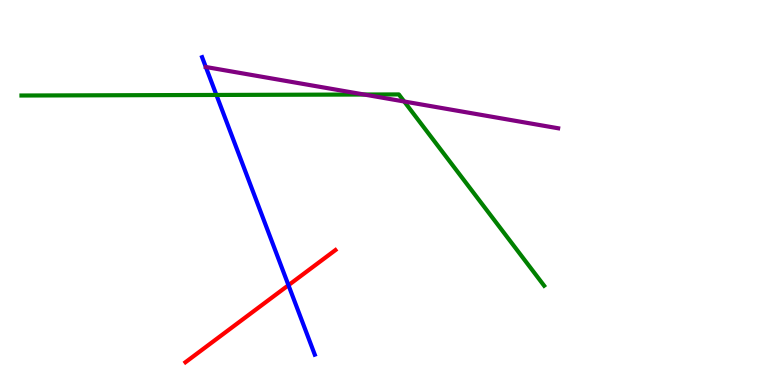[{'lines': ['blue', 'red'], 'intersections': [{'x': 3.72, 'y': 2.59}]}, {'lines': ['green', 'red'], 'intersections': []}, {'lines': ['purple', 'red'], 'intersections': []}, {'lines': ['blue', 'green'], 'intersections': [{'x': 2.79, 'y': 7.53}]}, {'lines': ['blue', 'purple'], 'intersections': []}, {'lines': ['green', 'purple'], 'intersections': [{'x': 4.7, 'y': 7.54}, {'x': 5.22, 'y': 7.36}]}]